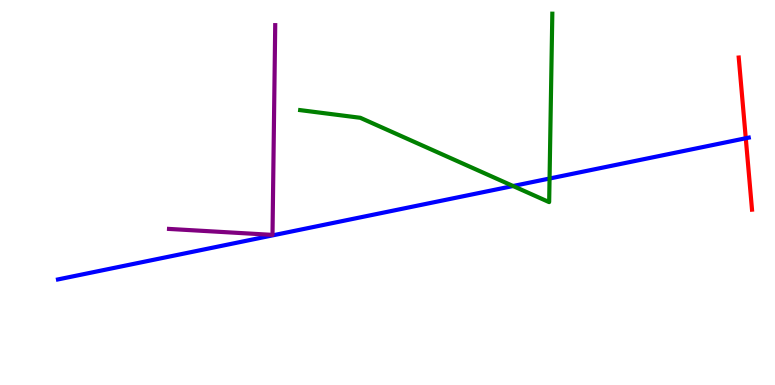[{'lines': ['blue', 'red'], 'intersections': [{'x': 9.62, 'y': 6.41}]}, {'lines': ['green', 'red'], 'intersections': []}, {'lines': ['purple', 'red'], 'intersections': []}, {'lines': ['blue', 'green'], 'intersections': [{'x': 6.62, 'y': 5.17}, {'x': 7.09, 'y': 5.36}]}, {'lines': ['blue', 'purple'], 'intersections': []}, {'lines': ['green', 'purple'], 'intersections': []}]